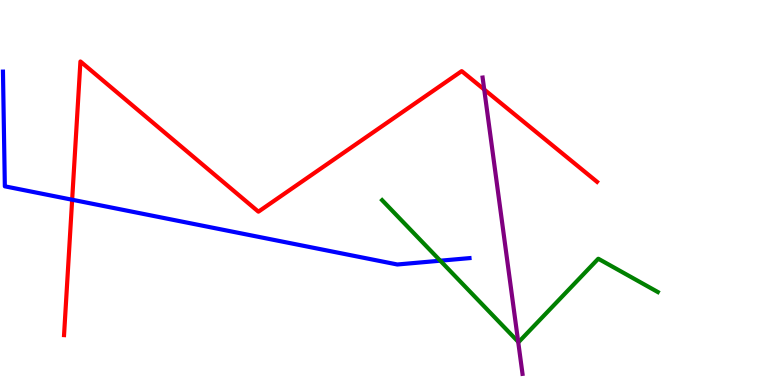[{'lines': ['blue', 'red'], 'intersections': [{'x': 0.931, 'y': 4.81}]}, {'lines': ['green', 'red'], 'intersections': []}, {'lines': ['purple', 'red'], 'intersections': [{'x': 6.25, 'y': 7.67}]}, {'lines': ['blue', 'green'], 'intersections': [{'x': 5.68, 'y': 3.23}]}, {'lines': ['blue', 'purple'], 'intersections': []}, {'lines': ['green', 'purple'], 'intersections': [{'x': 6.69, 'y': 1.12}]}]